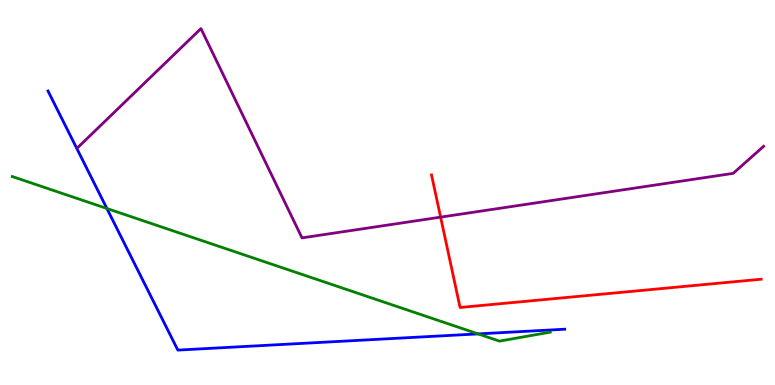[{'lines': ['blue', 'red'], 'intersections': []}, {'lines': ['green', 'red'], 'intersections': []}, {'lines': ['purple', 'red'], 'intersections': [{'x': 5.69, 'y': 4.36}]}, {'lines': ['blue', 'green'], 'intersections': [{'x': 1.38, 'y': 4.58}, {'x': 6.17, 'y': 1.33}]}, {'lines': ['blue', 'purple'], 'intersections': []}, {'lines': ['green', 'purple'], 'intersections': []}]